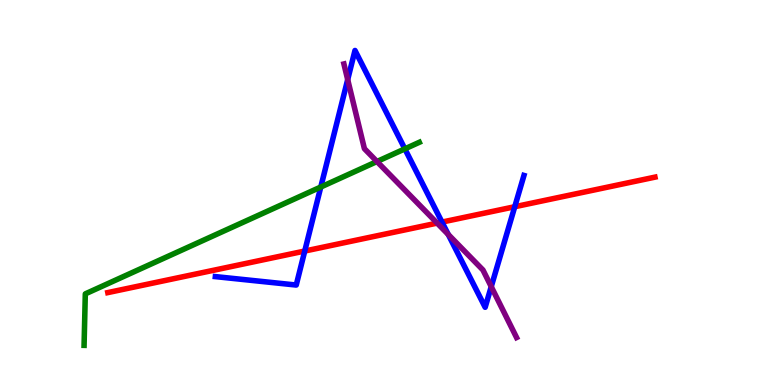[{'lines': ['blue', 'red'], 'intersections': [{'x': 3.93, 'y': 3.48}, {'x': 5.7, 'y': 4.23}, {'x': 6.64, 'y': 4.63}]}, {'lines': ['green', 'red'], 'intersections': []}, {'lines': ['purple', 'red'], 'intersections': [{'x': 5.64, 'y': 4.2}]}, {'lines': ['blue', 'green'], 'intersections': [{'x': 4.14, 'y': 5.14}, {'x': 5.22, 'y': 6.13}]}, {'lines': ['blue', 'purple'], 'intersections': [{'x': 4.49, 'y': 7.93}, {'x': 5.78, 'y': 3.91}, {'x': 6.34, 'y': 2.55}]}, {'lines': ['green', 'purple'], 'intersections': [{'x': 4.86, 'y': 5.8}]}]